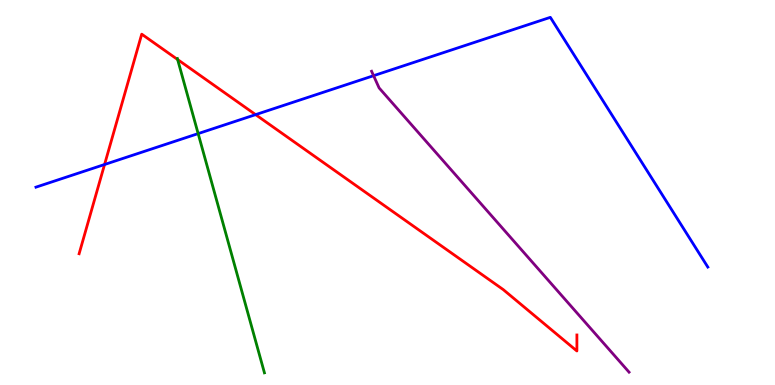[{'lines': ['blue', 'red'], 'intersections': [{'x': 1.35, 'y': 5.73}, {'x': 3.3, 'y': 7.02}]}, {'lines': ['green', 'red'], 'intersections': [{'x': 2.29, 'y': 8.45}]}, {'lines': ['purple', 'red'], 'intersections': []}, {'lines': ['blue', 'green'], 'intersections': [{'x': 2.56, 'y': 6.53}]}, {'lines': ['blue', 'purple'], 'intersections': [{'x': 4.82, 'y': 8.03}]}, {'lines': ['green', 'purple'], 'intersections': []}]